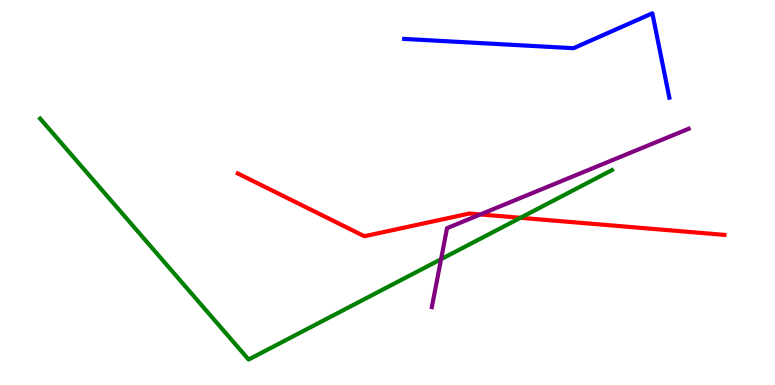[{'lines': ['blue', 'red'], 'intersections': []}, {'lines': ['green', 'red'], 'intersections': [{'x': 6.72, 'y': 4.34}]}, {'lines': ['purple', 'red'], 'intersections': [{'x': 6.2, 'y': 4.43}]}, {'lines': ['blue', 'green'], 'intersections': []}, {'lines': ['blue', 'purple'], 'intersections': []}, {'lines': ['green', 'purple'], 'intersections': [{'x': 5.69, 'y': 3.27}]}]